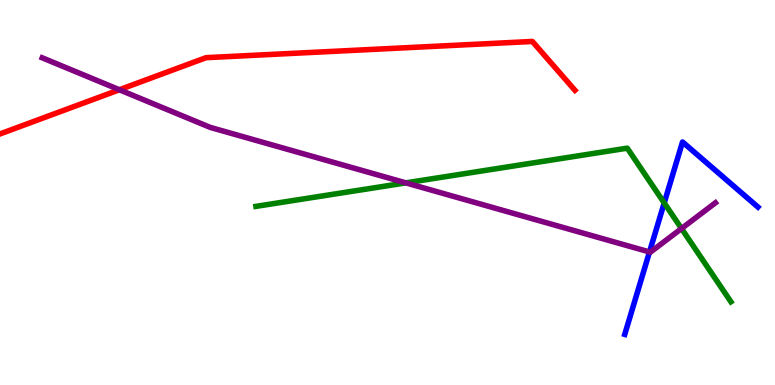[{'lines': ['blue', 'red'], 'intersections': []}, {'lines': ['green', 'red'], 'intersections': []}, {'lines': ['purple', 'red'], 'intersections': [{'x': 1.54, 'y': 7.67}]}, {'lines': ['blue', 'green'], 'intersections': [{'x': 8.57, 'y': 4.73}]}, {'lines': ['blue', 'purple'], 'intersections': [{'x': 8.38, 'y': 3.46}]}, {'lines': ['green', 'purple'], 'intersections': [{'x': 5.24, 'y': 5.25}, {'x': 8.79, 'y': 4.06}]}]